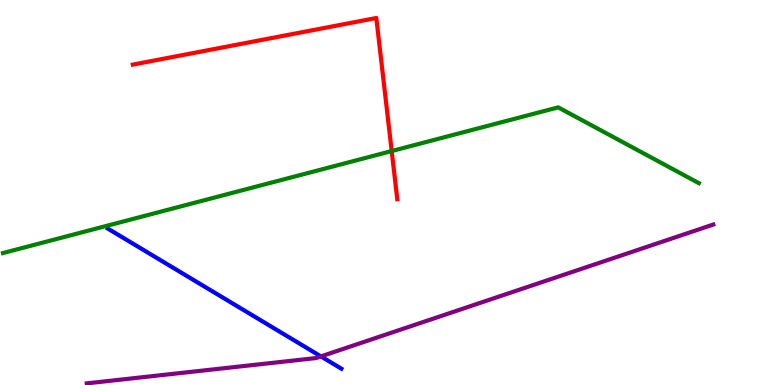[{'lines': ['blue', 'red'], 'intersections': []}, {'lines': ['green', 'red'], 'intersections': [{'x': 5.05, 'y': 6.08}]}, {'lines': ['purple', 'red'], 'intersections': []}, {'lines': ['blue', 'green'], 'intersections': []}, {'lines': ['blue', 'purple'], 'intersections': [{'x': 4.14, 'y': 0.743}]}, {'lines': ['green', 'purple'], 'intersections': []}]